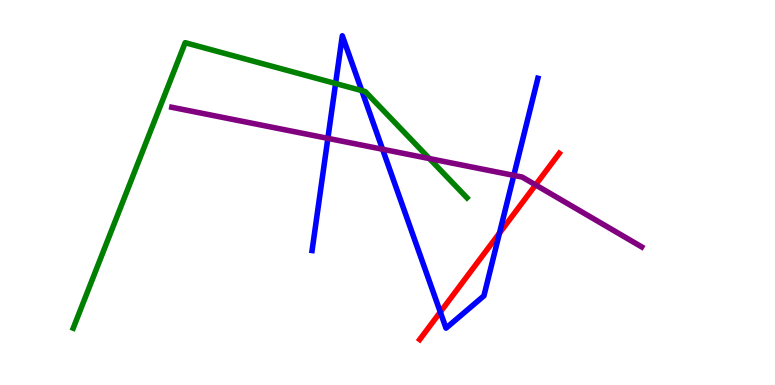[{'lines': ['blue', 'red'], 'intersections': [{'x': 5.68, 'y': 1.89}, {'x': 6.44, 'y': 3.94}]}, {'lines': ['green', 'red'], 'intersections': []}, {'lines': ['purple', 'red'], 'intersections': [{'x': 6.91, 'y': 5.2}]}, {'lines': ['blue', 'green'], 'intersections': [{'x': 4.33, 'y': 7.83}, {'x': 4.67, 'y': 7.65}]}, {'lines': ['blue', 'purple'], 'intersections': [{'x': 4.23, 'y': 6.41}, {'x': 4.94, 'y': 6.12}, {'x': 6.63, 'y': 5.44}]}, {'lines': ['green', 'purple'], 'intersections': [{'x': 5.54, 'y': 5.88}]}]